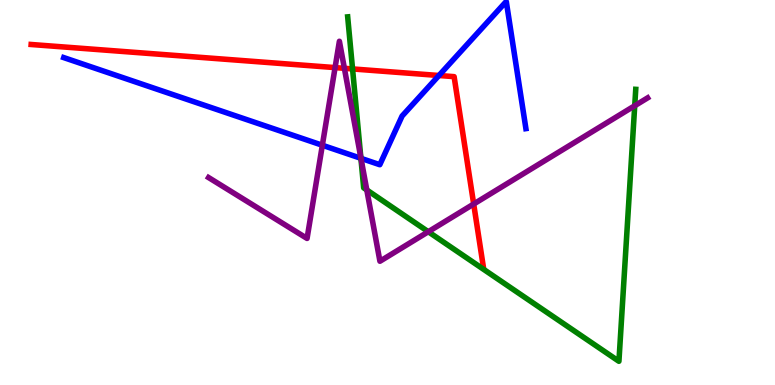[{'lines': ['blue', 'red'], 'intersections': [{'x': 5.66, 'y': 8.04}]}, {'lines': ['green', 'red'], 'intersections': [{'x': 4.55, 'y': 8.21}]}, {'lines': ['purple', 'red'], 'intersections': [{'x': 4.32, 'y': 8.24}, {'x': 4.44, 'y': 8.23}, {'x': 6.11, 'y': 4.7}]}, {'lines': ['blue', 'green'], 'intersections': [{'x': 4.66, 'y': 5.89}]}, {'lines': ['blue', 'purple'], 'intersections': [{'x': 4.16, 'y': 6.23}, {'x': 4.66, 'y': 5.89}]}, {'lines': ['green', 'purple'], 'intersections': [{'x': 4.66, 'y': 5.9}, {'x': 4.73, 'y': 5.07}, {'x': 5.53, 'y': 3.98}, {'x': 8.19, 'y': 7.25}]}]